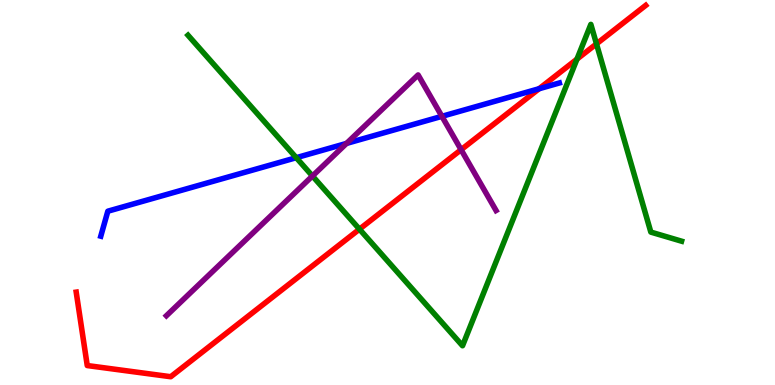[{'lines': ['blue', 'red'], 'intersections': [{'x': 6.96, 'y': 7.7}]}, {'lines': ['green', 'red'], 'intersections': [{'x': 4.64, 'y': 4.05}, {'x': 7.44, 'y': 8.46}, {'x': 7.7, 'y': 8.86}]}, {'lines': ['purple', 'red'], 'intersections': [{'x': 5.95, 'y': 6.11}]}, {'lines': ['blue', 'green'], 'intersections': [{'x': 3.82, 'y': 5.9}]}, {'lines': ['blue', 'purple'], 'intersections': [{'x': 4.47, 'y': 6.27}, {'x': 5.7, 'y': 6.98}]}, {'lines': ['green', 'purple'], 'intersections': [{'x': 4.03, 'y': 5.43}]}]